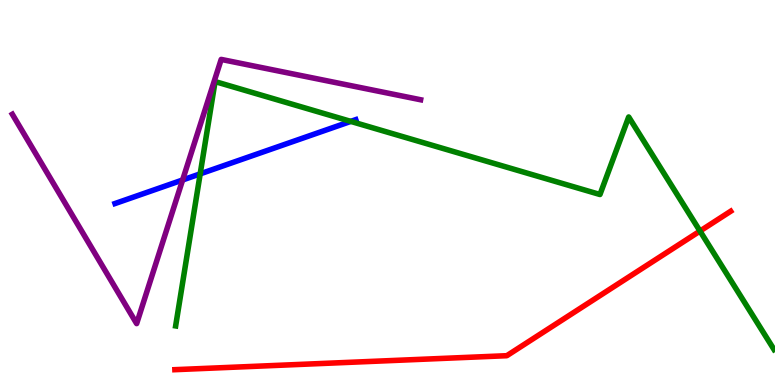[{'lines': ['blue', 'red'], 'intersections': []}, {'lines': ['green', 'red'], 'intersections': [{'x': 9.03, 'y': 4.0}]}, {'lines': ['purple', 'red'], 'intersections': []}, {'lines': ['blue', 'green'], 'intersections': [{'x': 2.58, 'y': 5.48}, {'x': 4.53, 'y': 6.85}]}, {'lines': ['blue', 'purple'], 'intersections': [{'x': 2.36, 'y': 5.33}]}, {'lines': ['green', 'purple'], 'intersections': []}]